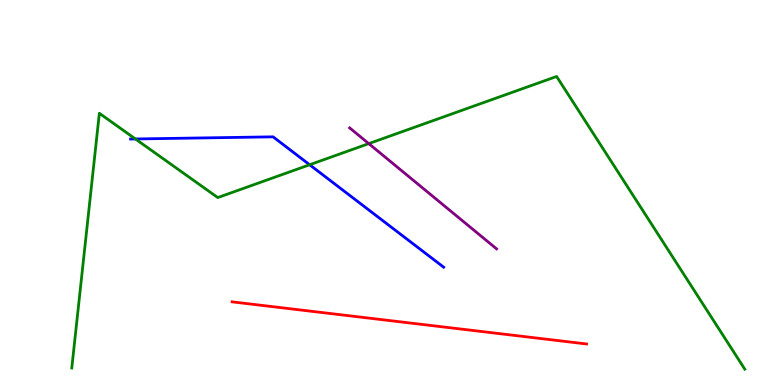[{'lines': ['blue', 'red'], 'intersections': []}, {'lines': ['green', 'red'], 'intersections': []}, {'lines': ['purple', 'red'], 'intersections': []}, {'lines': ['blue', 'green'], 'intersections': [{'x': 1.75, 'y': 6.39}, {'x': 4.0, 'y': 5.72}]}, {'lines': ['blue', 'purple'], 'intersections': []}, {'lines': ['green', 'purple'], 'intersections': [{'x': 4.76, 'y': 6.27}]}]